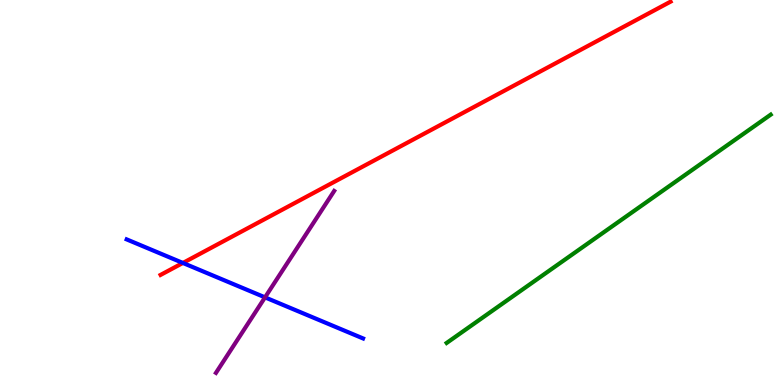[{'lines': ['blue', 'red'], 'intersections': [{'x': 2.36, 'y': 3.17}]}, {'lines': ['green', 'red'], 'intersections': []}, {'lines': ['purple', 'red'], 'intersections': []}, {'lines': ['blue', 'green'], 'intersections': []}, {'lines': ['blue', 'purple'], 'intersections': [{'x': 3.42, 'y': 2.28}]}, {'lines': ['green', 'purple'], 'intersections': []}]